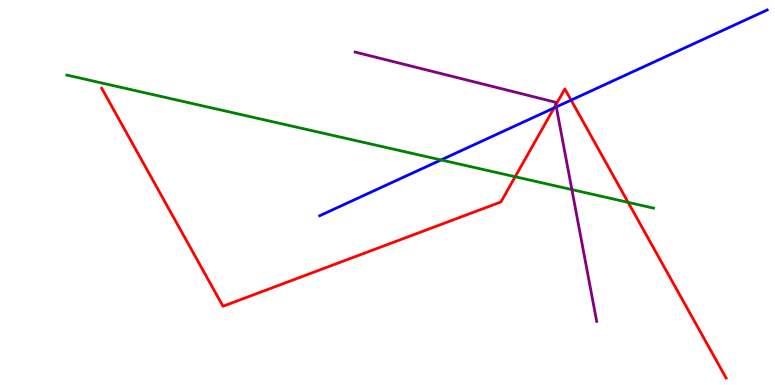[{'lines': ['blue', 'red'], 'intersections': [{'x': 7.15, 'y': 7.2}, {'x': 7.37, 'y': 7.4}]}, {'lines': ['green', 'red'], 'intersections': [{'x': 6.65, 'y': 5.41}, {'x': 8.1, 'y': 4.74}]}, {'lines': ['purple', 'red'], 'intersections': [{'x': 7.17, 'y': 7.28}]}, {'lines': ['blue', 'green'], 'intersections': [{'x': 5.69, 'y': 5.85}]}, {'lines': ['blue', 'purple'], 'intersections': [{'x': 7.18, 'y': 7.22}]}, {'lines': ['green', 'purple'], 'intersections': [{'x': 7.38, 'y': 5.08}]}]